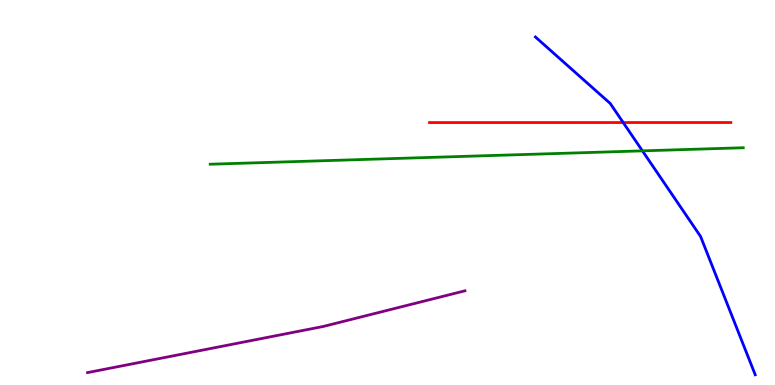[{'lines': ['blue', 'red'], 'intersections': [{'x': 8.04, 'y': 6.82}]}, {'lines': ['green', 'red'], 'intersections': []}, {'lines': ['purple', 'red'], 'intersections': []}, {'lines': ['blue', 'green'], 'intersections': [{'x': 8.29, 'y': 6.08}]}, {'lines': ['blue', 'purple'], 'intersections': []}, {'lines': ['green', 'purple'], 'intersections': []}]